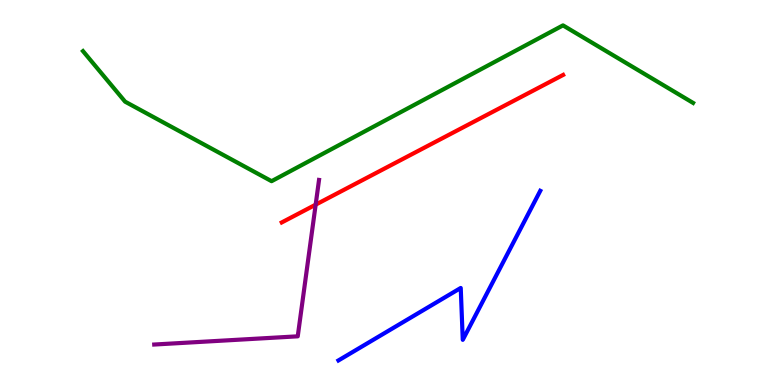[{'lines': ['blue', 'red'], 'intersections': []}, {'lines': ['green', 'red'], 'intersections': []}, {'lines': ['purple', 'red'], 'intersections': [{'x': 4.07, 'y': 4.68}]}, {'lines': ['blue', 'green'], 'intersections': []}, {'lines': ['blue', 'purple'], 'intersections': []}, {'lines': ['green', 'purple'], 'intersections': []}]